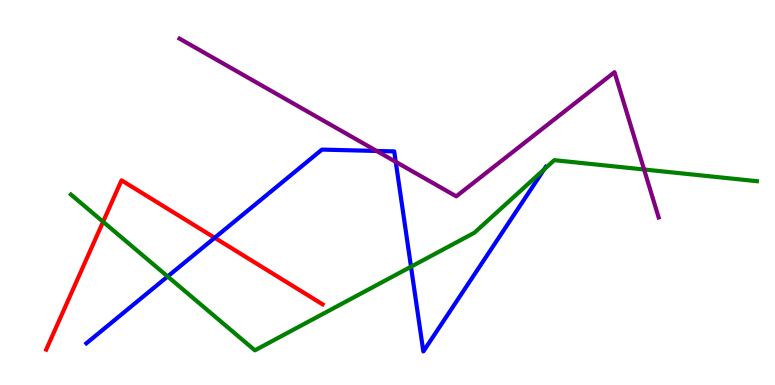[{'lines': ['blue', 'red'], 'intersections': [{'x': 2.77, 'y': 3.82}]}, {'lines': ['green', 'red'], 'intersections': [{'x': 1.33, 'y': 4.24}]}, {'lines': ['purple', 'red'], 'intersections': []}, {'lines': ['blue', 'green'], 'intersections': [{'x': 2.16, 'y': 2.82}, {'x': 5.3, 'y': 3.07}, {'x': 7.02, 'y': 5.6}]}, {'lines': ['blue', 'purple'], 'intersections': [{'x': 4.86, 'y': 6.08}, {'x': 5.11, 'y': 5.8}]}, {'lines': ['green', 'purple'], 'intersections': [{'x': 8.31, 'y': 5.6}]}]